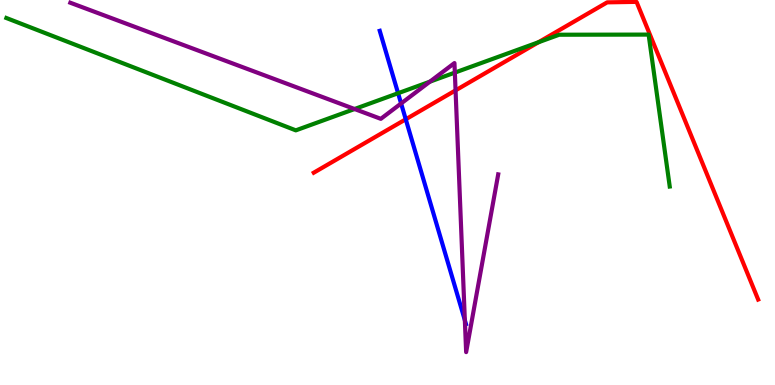[{'lines': ['blue', 'red'], 'intersections': [{'x': 5.24, 'y': 6.9}]}, {'lines': ['green', 'red'], 'intersections': [{'x': 6.95, 'y': 8.9}]}, {'lines': ['purple', 'red'], 'intersections': [{'x': 5.88, 'y': 7.65}]}, {'lines': ['blue', 'green'], 'intersections': [{'x': 5.14, 'y': 7.58}]}, {'lines': ['blue', 'purple'], 'intersections': [{'x': 5.18, 'y': 7.31}, {'x': 6.0, 'y': 1.68}]}, {'lines': ['green', 'purple'], 'intersections': [{'x': 4.57, 'y': 7.17}, {'x': 5.55, 'y': 7.88}, {'x': 5.87, 'y': 8.11}]}]